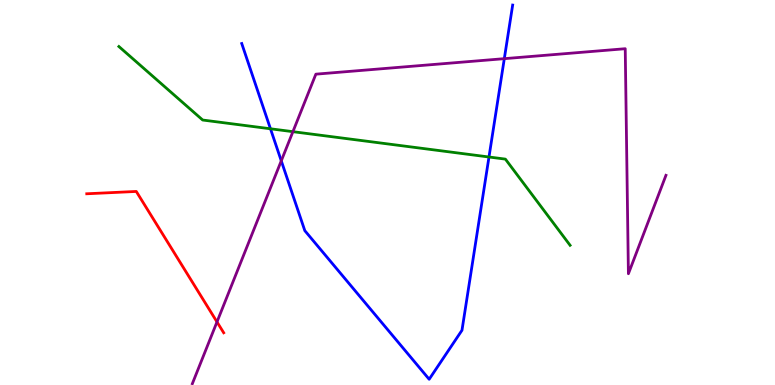[{'lines': ['blue', 'red'], 'intersections': []}, {'lines': ['green', 'red'], 'intersections': []}, {'lines': ['purple', 'red'], 'intersections': [{'x': 2.8, 'y': 1.64}]}, {'lines': ['blue', 'green'], 'intersections': [{'x': 3.49, 'y': 6.66}, {'x': 6.31, 'y': 5.92}]}, {'lines': ['blue', 'purple'], 'intersections': [{'x': 3.63, 'y': 5.82}, {'x': 6.51, 'y': 8.48}]}, {'lines': ['green', 'purple'], 'intersections': [{'x': 3.78, 'y': 6.58}]}]